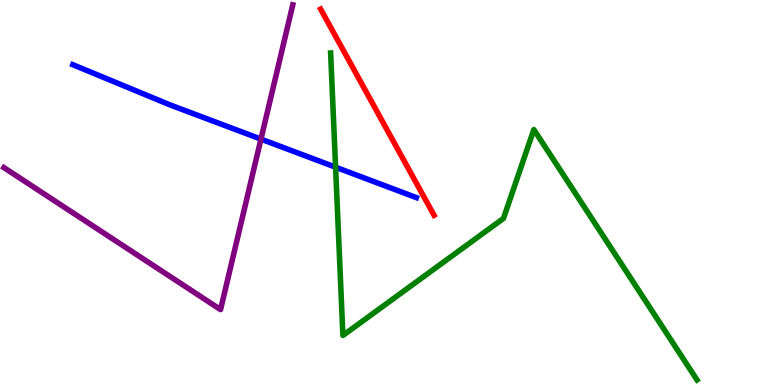[{'lines': ['blue', 'red'], 'intersections': []}, {'lines': ['green', 'red'], 'intersections': []}, {'lines': ['purple', 'red'], 'intersections': []}, {'lines': ['blue', 'green'], 'intersections': [{'x': 4.33, 'y': 5.66}]}, {'lines': ['blue', 'purple'], 'intersections': [{'x': 3.37, 'y': 6.39}]}, {'lines': ['green', 'purple'], 'intersections': []}]